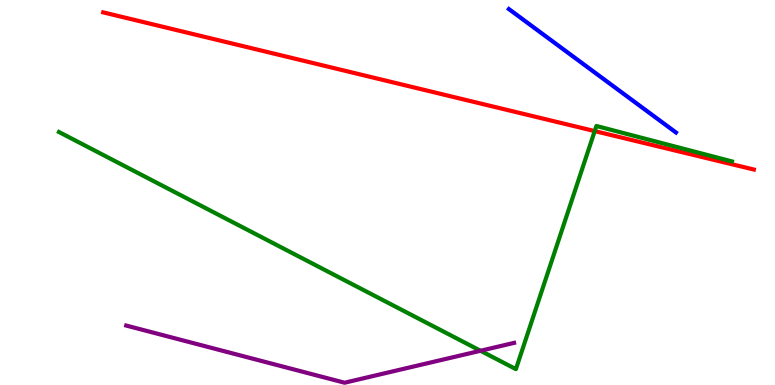[{'lines': ['blue', 'red'], 'intersections': []}, {'lines': ['green', 'red'], 'intersections': [{'x': 7.67, 'y': 6.59}]}, {'lines': ['purple', 'red'], 'intersections': []}, {'lines': ['blue', 'green'], 'intersections': []}, {'lines': ['blue', 'purple'], 'intersections': []}, {'lines': ['green', 'purple'], 'intersections': [{'x': 6.2, 'y': 0.889}]}]